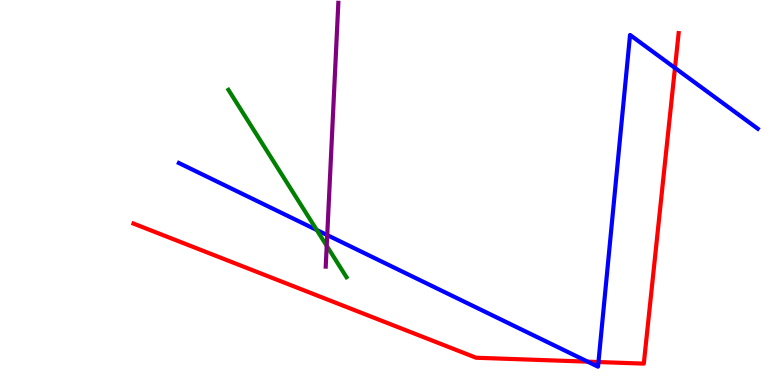[{'lines': ['blue', 'red'], 'intersections': [{'x': 7.58, 'y': 0.606}, {'x': 7.72, 'y': 0.597}, {'x': 8.71, 'y': 8.24}]}, {'lines': ['green', 'red'], 'intersections': []}, {'lines': ['purple', 'red'], 'intersections': []}, {'lines': ['blue', 'green'], 'intersections': [{'x': 4.09, 'y': 4.03}]}, {'lines': ['blue', 'purple'], 'intersections': [{'x': 4.22, 'y': 3.89}]}, {'lines': ['green', 'purple'], 'intersections': [{'x': 4.22, 'y': 3.62}]}]